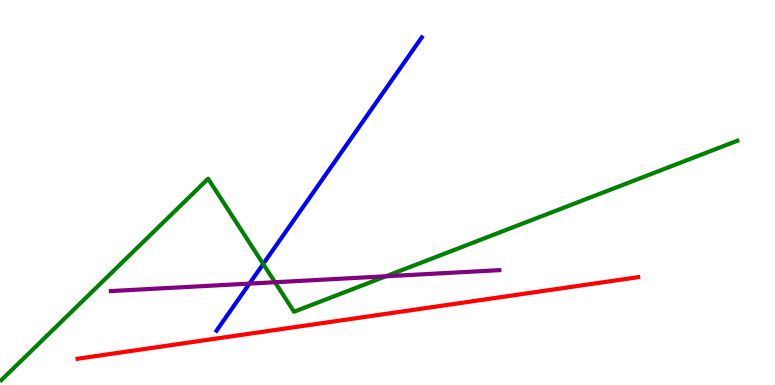[{'lines': ['blue', 'red'], 'intersections': []}, {'lines': ['green', 'red'], 'intersections': []}, {'lines': ['purple', 'red'], 'intersections': []}, {'lines': ['blue', 'green'], 'intersections': [{'x': 3.4, 'y': 3.14}]}, {'lines': ['blue', 'purple'], 'intersections': [{'x': 3.22, 'y': 2.63}]}, {'lines': ['green', 'purple'], 'intersections': [{'x': 3.55, 'y': 2.67}, {'x': 4.98, 'y': 2.82}]}]